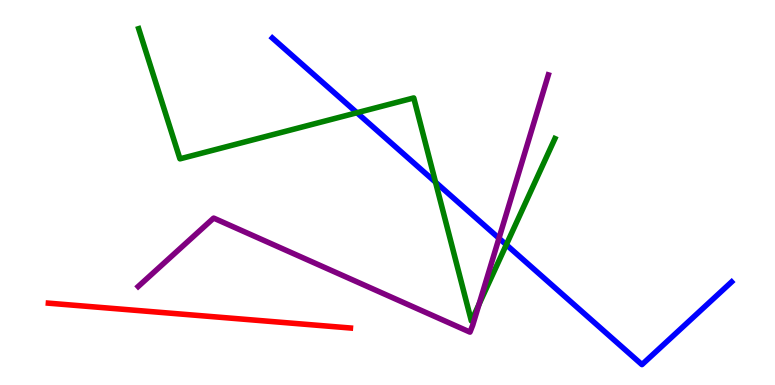[{'lines': ['blue', 'red'], 'intersections': []}, {'lines': ['green', 'red'], 'intersections': []}, {'lines': ['purple', 'red'], 'intersections': []}, {'lines': ['blue', 'green'], 'intersections': [{'x': 4.61, 'y': 7.07}, {'x': 5.62, 'y': 5.27}, {'x': 6.53, 'y': 3.64}]}, {'lines': ['blue', 'purple'], 'intersections': [{'x': 6.44, 'y': 3.81}]}, {'lines': ['green', 'purple'], 'intersections': [{'x': 6.18, 'y': 2.1}]}]